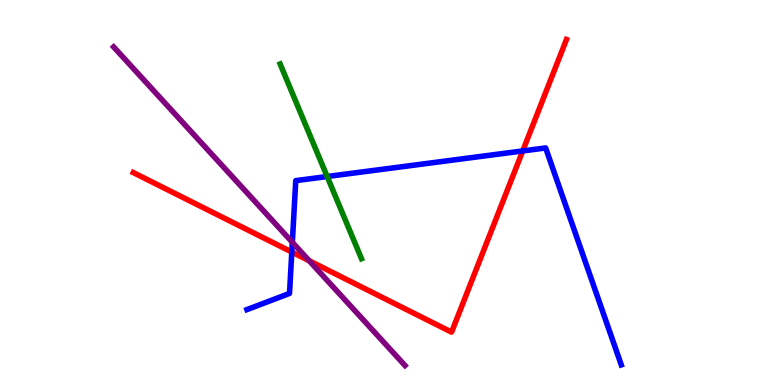[{'lines': ['blue', 'red'], 'intersections': [{'x': 3.77, 'y': 3.45}, {'x': 6.74, 'y': 6.08}]}, {'lines': ['green', 'red'], 'intersections': []}, {'lines': ['purple', 'red'], 'intersections': [{'x': 3.99, 'y': 3.23}]}, {'lines': ['blue', 'green'], 'intersections': [{'x': 4.22, 'y': 5.41}]}, {'lines': ['blue', 'purple'], 'intersections': [{'x': 3.77, 'y': 3.71}]}, {'lines': ['green', 'purple'], 'intersections': []}]